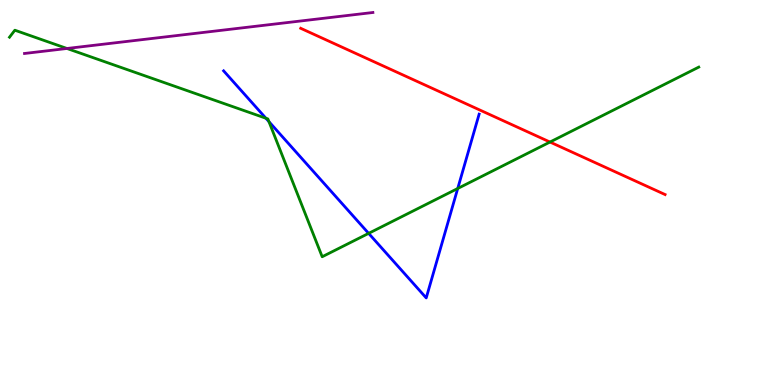[{'lines': ['blue', 'red'], 'intersections': []}, {'lines': ['green', 'red'], 'intersections': [{'x': 7.1, 'y': 6.31}]}, {'lines': ['purple', 'red'], 'intersections': []}, {'lines': ['blue', 'green'], 'intersections': [{'x': 3.43, 'y': 6.93}, {'x': 3.47, 'y': 6.84}, {'x': 4.76, 'y': 3.94}, {'x': 5.91, 'y': 5.1}]}, {'lines': ['blue', 'purple'], 'intersections': []}, {'lines': ['green', 'purple'], 'intersections': [{'x': 0.864, 'y': 8.74}]}]